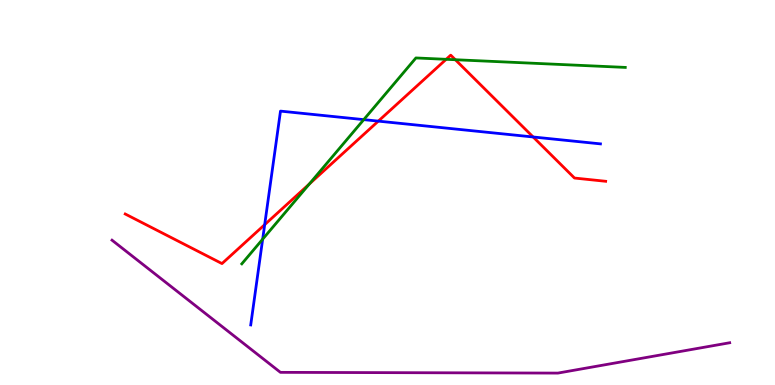[{'lines': ['blue', 'red'], 'intersections': [{'x': 3.42, 'y': 4.16}, {'x': 4.88, 'y': 6.85}, {'x': 6.88, 'y': 6.44}]}, {'lines': ['green', 'red'], 'intersections': [{'x': 3.99, 'y': 5.22}, {'x': 5.76, 'y': 8.46}, {'x': 5.88, 'y': 8.45}]}, {'lines': ['purple', 'red'], 'intersections': []}, {'lines': ['blue', 'green'], 'intersections': [{'x': 3.39, 'y': 3.79}, {'x': 4.69, 'y': 6.89}]}, {'lines': ['blue', 'purple'], 'intersections': []}, {'lines': ['green', 'purple'], 'intersections': []}]